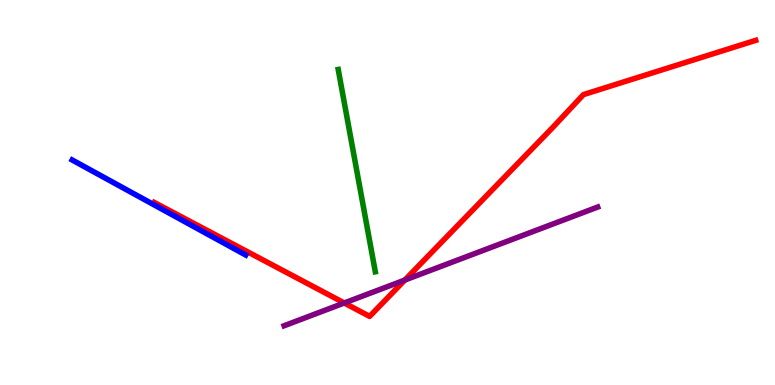[{'lines': ['blue', 'red'], 'intersections': []}, {'lines': ['green', 'red'], 'intersections': []}, {'lines': ['purple', 'red'], 'intersections': [{'x': 4.44, 'y': 2.13}, {'x': 5.22, 'y': 2.73}]}, {'lines': ['blue', 'green'], 'intersections': []}, {'lines': ['blue', 'purple'], 'intersections': []}, {'lines': ['green', 'purple'], 'intersections': []}]